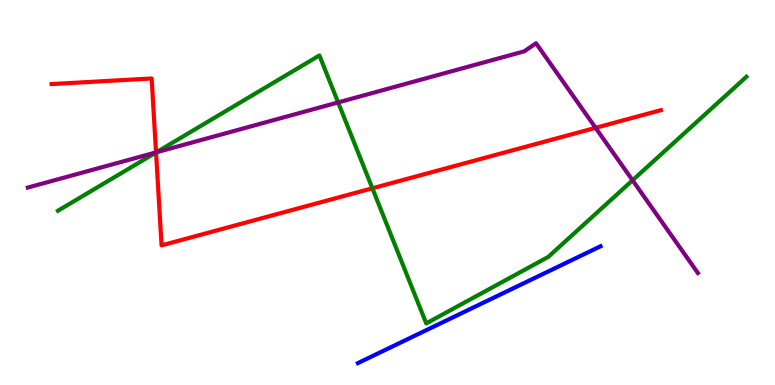[{'lines': ['blue', 'red'], 'intersections': []}, {'lines': ['green', 'red'], 'intersections': [{'x': 2.01, 'y': 6.04}, {'x': 4.8, 'y': 5.11}]}, {'lines': ['purple', 'red'], 'intersections': [{'x': 2.01, 'y': 6.04}, {'x': 7.69, 'y': 6.68}]}, {'lines': ['blue', 'green'], 'intersections': []}, {'lines': ['blue', 'purple'], 'intersections': []}, {'lines': ['green', 'purple'], 'intersections': [{'x': 2.02, 'y': 6.04}, {'x': 4.36, 'y': 7.34}, {'x': 8.16, 'y': 5.32}]}]